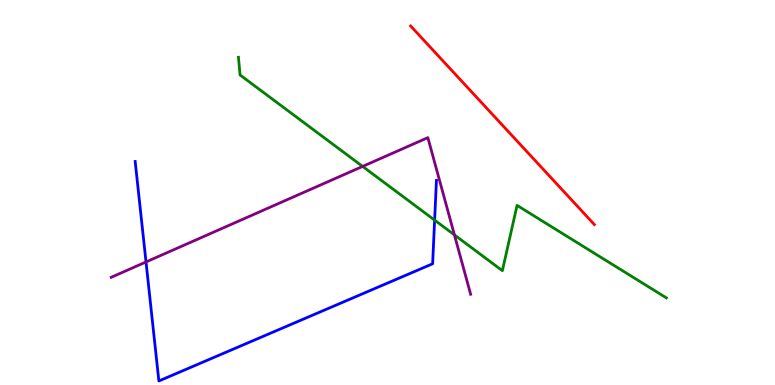[{'lines': ['blue', 'red'], 'intersections': []}, {'lines': ['green', 'red'], 'intersections': []}, {'lines': ['purple', 'red'], 'intersections': []}, {'lines': ['blue', 'green'], 'intersections': [{'x': 5.61, 'y': 4.28}]}, {'lines': ['blue', 'purple'], 'intersections': [{'x': 1.88, 'y': 3.2}]}, {'lines': ['green', 'purple'], 'intersections': [{'x': 4.68, 'y': 5.68}, {'x': 5.86, 'y': 3.9}]}]